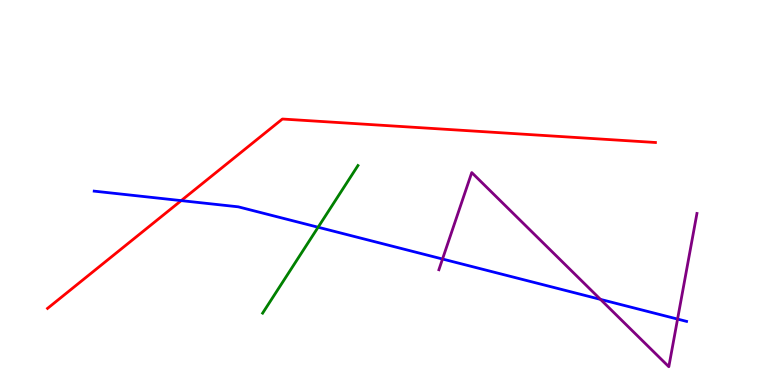[{'lines': ['blue', 'red'], 'intersections': [{'x': 2.34, 'y': 4.79}]}, {'lines': ['green', 'red'], 'intersections': []}, {'lines': ['purple', 'red'], 'intersections': []}, {'lines': ['blue', 'green'], 'intersections': [{'x': 4.1, 'y': 4.1}]}, {'lines': ['blue', 'purple'], 'intersections': [{'x': 5.71, 'y': 3.27}, {'x': 7.75, 'y': 2.22}, {'x': 8.74, 'y': 1.71}]}, {'lines': ['green', 'purple'], 'intersections': []}]